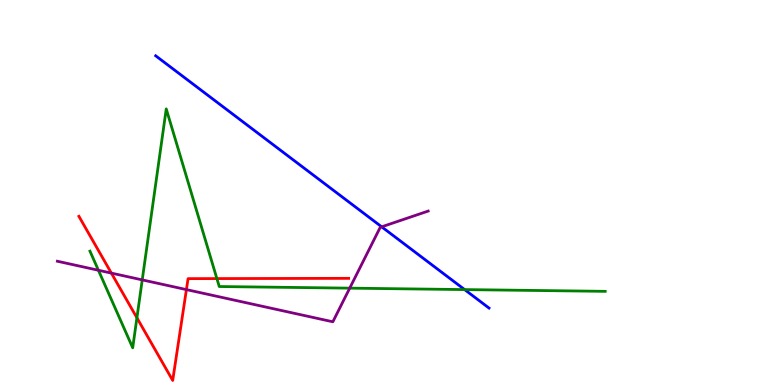[{'lines': ['blue', 'red'], 'intersections': []}, {'lines': ['green', 'red'], 'intersections': [{'x': 1.77, 'y': 1.75}, {'x': 2.8, 'y': 2.76}]}, {'lines': ['purple', 'red'], 'intersections': [{'x': 1.44, 'y': 2.91}, {'x': 2.41, 'y': 2.48}]}, {'lines': ['blue', 'green'], 'intersections': [{'x': 5.99, 'y': 2.48}]}, {'lines': ['blue', 'purple'], 'intersections': [{'x': 4.92, 'y': 4.11}]}, {'lines': ['green', 'purple'], 'intersections': [{'x': 1.27, 'y': 2.98}, {'x': 1.84, 'y': 2.73}, {'x': 4.51, 'y': 2.52}]}]